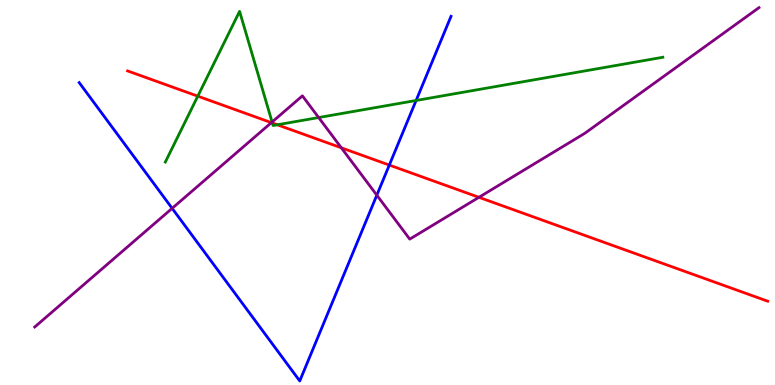[{'lines': ['blue', 'red'], 'intersections': [{'x': 5.02, 'y': 5.71}]}, {'lines': ['green', 'red'], 'intersections': [{'x': 2.55, 'y': 7.5}, {'x': 3.51, 'y': 6.81}, {'x': 3.58, 'y': 6.76}]}, {'lines': ['purple', 'red'], 'intersections': [{'x': 3.5, 'y': 6.81}, {'x': 4.4, 'y': 6.16}, {'x': 6.18, 'y': 4.88}]}, {'lines': ['blue', 'green'], 'intersections': [{'x': 5.37, 'y': 7.39}]}, {'lines': ['blue', 'purple'], 'intersections': [{'x': 2.22, 'y': 4.59}, {'x': 4.86, 'y': 4.93}]}, {'lines': ['green', 'purple'], 'intersections': [{'x': 3.51, 'y': 6.83}, {'x': 4.11, 'y': 6.95}]}]